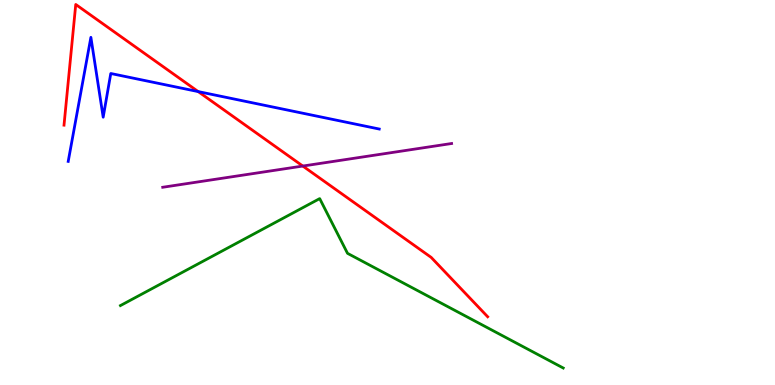[{'lines': ['blue', 'red'], 'intersections': [{'x': 2.56, 'y': 7.62}]}, {'lines': ['green', 'red'], 'intersections': []}, {'lines': ['purple', 'red'], 'intersections': [{'x': 3.91, 'y': 5.69}]}, {'lines': ['blue', 'green'], 'intersections': []}, {'lines': ['blue', 'purple'], 'intersections': []}, {'lines': ['green', 'purple'], 'intersections': []}]